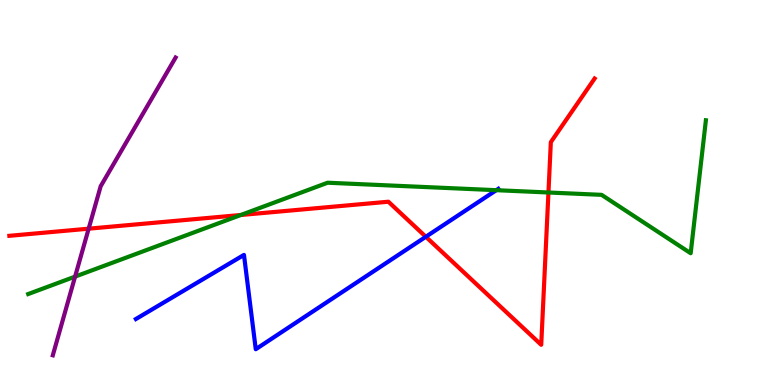[{'lines': ['blue', 'red'], 'intersections': [{'x': 5.49, 'y': 3.85}]}, {'lines': ['green', 'red'], 'intersections': [{'x': 3.11, 'y': 4.42}, {'x': 7.08, 'y': 5.0}]}, {'lines': ['purple', 'red'], 'intersections': [{'x': 1.14, 'y': 4.06}]}, {'lines': ['blue', 'green'], 'intersections': [{'x': 6.4, 'y': 5.06}]}, {'lines': ['blue', 'purple'], 'intersections': []}, {'lines': ['green', 'purple'], 'intersections': [{'x': 0.969, 'y': 2.82}]}]